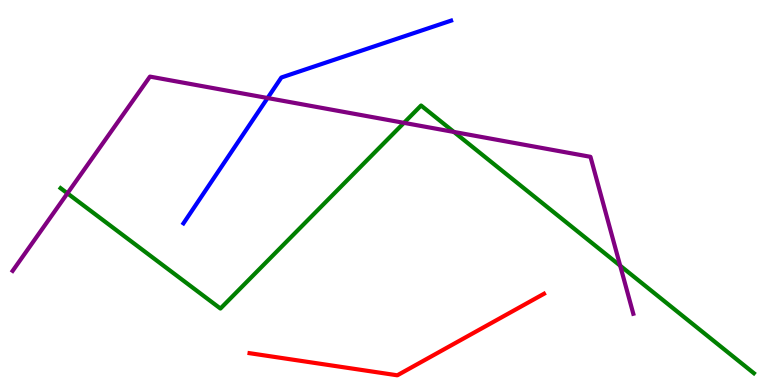[{'lines': ['blue', 'red'], 'intersections': []}, {'lines': ['green', 'red'], 'intersections': []}, {'lines': ['purple', 'red'], 'intersections': []}, {'lines': ['blue', 'green'], 'intersections': []}, {'lines': ['blue', 'purple'], 'intersections': [{'x': 3.45, 'y': 7.45}]}, {'lines': ['green', 'purple'], 'intersections': [{'x': 0.87, 'y': 4.98}, {'x': 5.21, 'y': 6.81}, {'x': 5.86, 'y': 6.57}, {'x': 8.0, 'y': 3.1}]}]